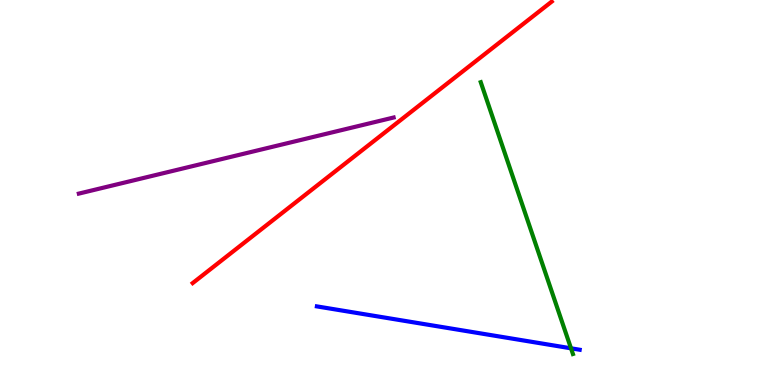[{'lines': ['blue', 'red'], 'intersections': []}, {'lines': ['green', 'red'], 'intersections': []}, {'lines': ['purple', 'red'], 'intersections': []}, {'lines': ['blue', 'green'], 'intersections': [{'x': 7.37, 'y': 0.953}]}, {'lines': ['blue', 'purple'], 'intersections': []}, {'lines': ['green', 'purple'], 'intersections': []}]